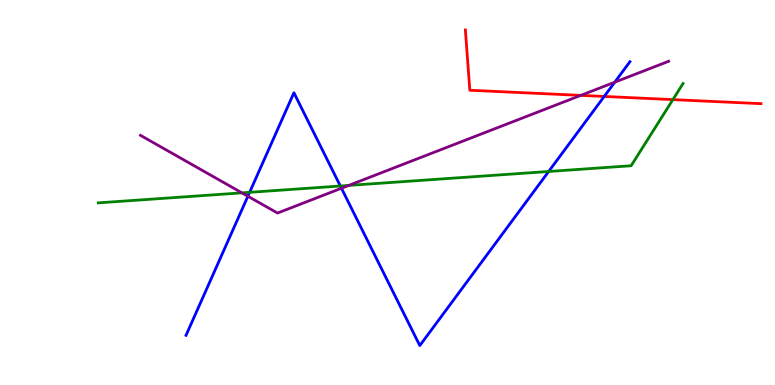[{'lines': ['blue', 'red'], 'intersections': [{'x': 7.8, 'y': 7.49}]}, {'lines': ['green', 'red'], 'intersections': [{'x': 8.68, 'y': 7.41}]}, {'lines': ['purple', 'red'], 'intersections': [{'x': 7.49, 'y': 7.52}]}, {'lines': ['blue', 'green'], 'intersections': [{'x': 3.22, 'y': 5.0}, {'x': 4.39, 'y': 5.17}, {'x': 7.08, 'y': 5.55}]}, {'lines': ['blue', 'purple'], 'intersections': [{'x': 3.2, 'y': 4.9}, {'x': 4.41, 'y': 5.11}, {'x': 7.93, 'y': 7.87}]}, {'lines': ['green', 'purple'], 'intersections': [{'x': 3.12, 'y': 4.99}, {'x': 4.5, 'y': 5.18}]}]